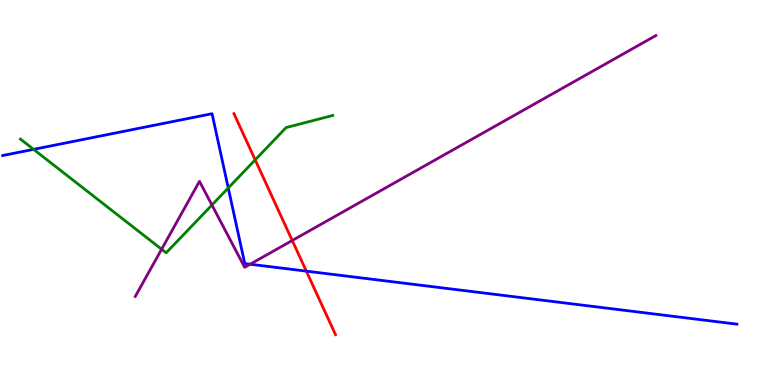[{'lines': ['blue', 'red'], 'intersections': [{'x': 3.95, 'y': 2.96}]}, {'lines': ['green', 'red'], 'intersections': [{'x': 3.29, 'y': 5.85}]}, {'lines': ['purple', 'red'], 'intersections': [{'x': 3.77, 'y': 3.75}]}, {'lines': ['blue', 'green'], 'intersections': [{'x': 0.433, 'y': 6.12}, {'x': 2.95, 'y': 5.12}]}, {'lines': ['blue', 'purple'], 'intersections': [{'x': 3.23, 'y': 3.14}]}, {'lines': ['green', 'purple'], 'intersections': [{'x': 2.09, 'y': 3.53}, {'x': 2.73, 'y': 4.67}]}]